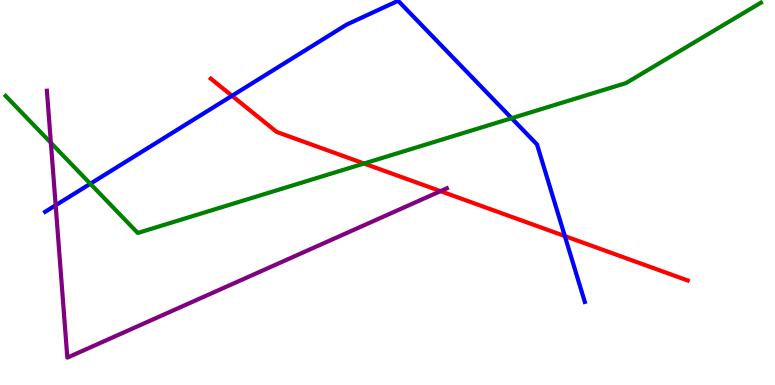[{'lines': ['blue', 'red'], 'intersections': [{'x': 2.99, 'y': 7.51}, {'x': 7.29, 'y': 3.87}]}, {'lines': ['green', 'red'], 'intersections': [{'x': 4.7, 'y': 5.75}]}, {'lines': ['purple', 'red'], 'intersections': [{'x': 5.68, 'y': 5.03}]}, {'lines': ['blue', 'green'], 'intersections': [{'x': 1.17, 'y': 5.23}, {'x': 6.6, 'y': 6.93}]}, {'lines': ['blue', 'purple'], 'intersections': [{'x': 0.718, 'y': 4.67}]}, {'lines': ['green', 'purple'], 'intersections': [{'x': 0.657, 'y': 6.29}]}]